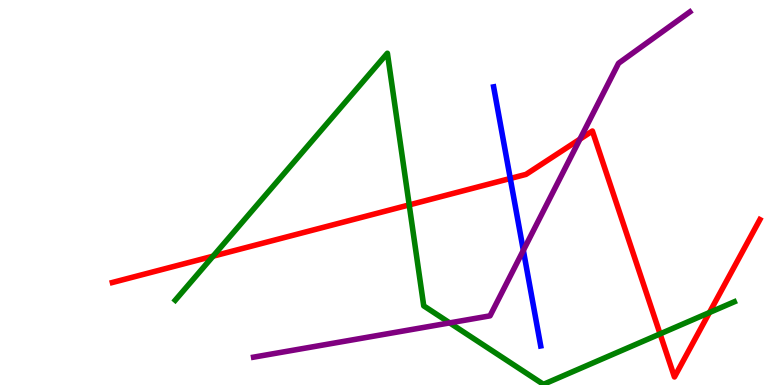[{'lines': ['blue', 'red'], 'intersections': [{'x': 6.58, 'y': 5.36}]}, {'lines': ['green', 'red'], 'intersections': [{'x': 2.75, 'y': 3.35}, {'x': 5.28, 'y': 4.68}, {'x': 8.52, 'y': 1.33}, {'x': 9.15, 'y': 1.88}]}, {'lines': ['purple', 'red'], 'intersections': [{'x': 7.48, 'y': 6.39}]}, {'lines': ['blue', 'green'], 'intersections': []}, {'lines': ['blue', 'purple'], 'intersections': [{'x': 6.75, 'y': 3.5}]}, {'lines': ['green', 'purple'], 'intersections': [{'x': 5.8, 'y': 1.61}]}]